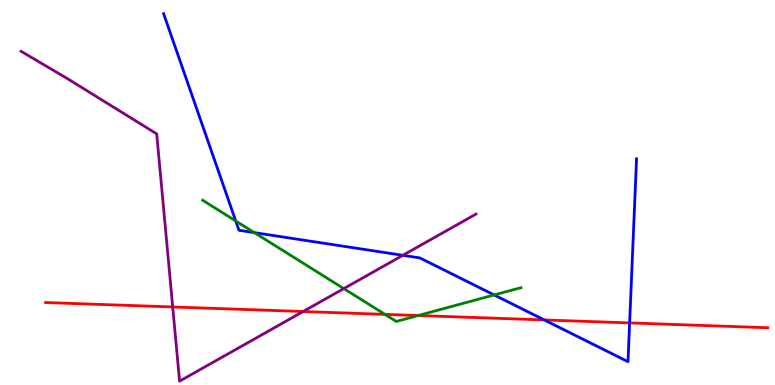[{'lines': ['blue', 'red'], 'intersections': [{'x': 7.02, 'y': 1.69}, {'x': 8.12, 'y': 1.61}]}, {'lines': ['green', 'red'], 'intersections': [{'x': 4.97, 'y': 1.83}, {'x': 5.4, 'y': 1.8}]}, {'lines': ['purple', 'red'], 'intersections': [{'x': 2.23, 'y': 2.03}, {'x': 3.91, 'y': 1.91}]}, {'lines': ['blue', 'green'], 'intersections': [{'x': 3.04, 'y': 4.26}, {'x': 3.28, 'y': 3.96}, {'x': 6.38, 'y': 2.34}]}, {'lines': ['blue', 'purple'], 'intersections': [{'x': 5.2, 'y': 3.37}]}, {'lines': ['green', 'purple'], 'intersections': [{'x': 4.44, 'y': 2.5}]}]